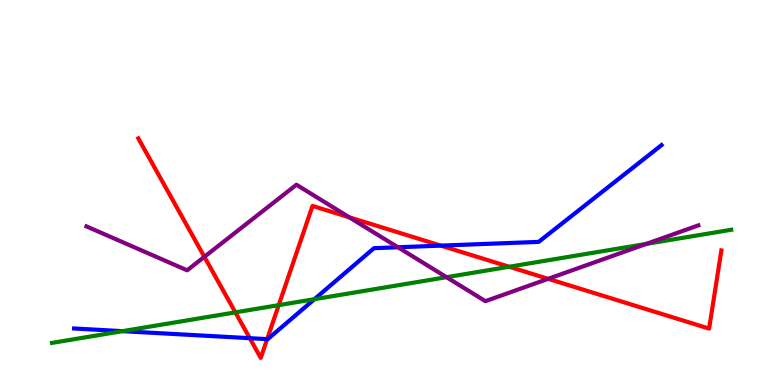[{'lines': ['blue', 'red'], 'intersections': [{'x': 3.22, 'y': 1.22}, {'x': 3.45, 'y': 1.19}, {'x': 5.69, 'y': 3.62}]}, {'lines': ['green', 'red'], 'intersections': [{'x': 3.04, 'y': 1.89}, {'x': 3.6, 'y': 2.07}, {'x': 6.57, 'y': 3.07}]}, {'lines': ['purple', 'red'], 'intersections': [{'x': 2.64, 'y': 3.33}, {'x': 4.51, 'y': 4.36}, {'x': 7.07, 'y': 2.76}]}, {'lines': ['blue', 'green'], 'intersections': [{'x': 1.58, 'y': 1.4}, {'x': 4.06, 'y': 2.23}]}, {'lines': ['blue', 'purple'], 'intersections': [{'x': 5.13, 'y': 3.58}]}, {'lines': ['green', 'purple'], 'intersections': [{'x': 5.76, 'y': 2.8}, {'x': 8.34, 'y': 3.66}]}]